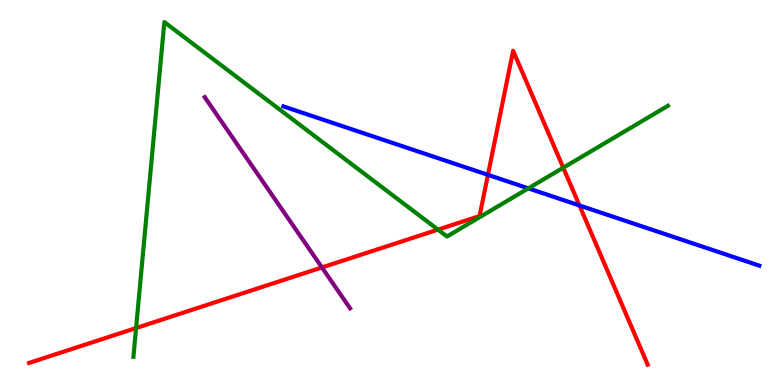[{'lines': ['blue', 'red'], 'intersections': [{'x': 6.3, 'y': 5.46}, {'x': 7.48, 'y': 4.66}]}, {'lines': ['green', 'red'], 'intersections': [{'x': 1.76, 'y': 1.48}, {'x': 5.65, 'y': 4.04}, {'x': 7.27, 'y': 5.64}]}, {'lines': ['purple', 'red'], 'intersections': [{'x': 4.15, 'y': 3.05}]}, {'lines': ['blue', 'green'], 'intersections': [{'x': 6.82, 'y': 5.11}]}, {'lines': ['blue', 'purple'], 'intersections': []}, {'lines': ['green', 'purple'], 'intersections': []}]